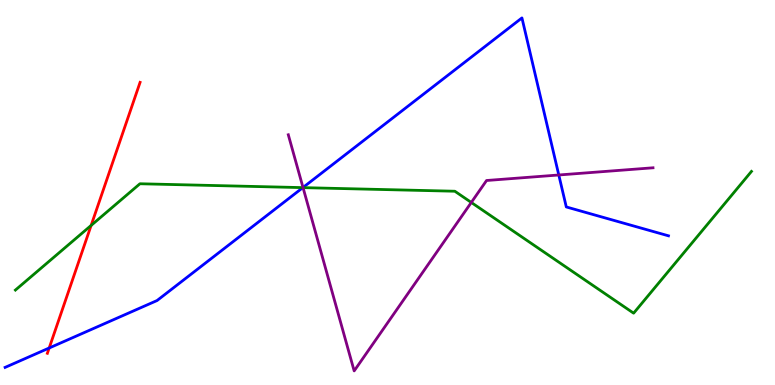[{'lines': ['blue', 'red'], 'intersections': [{'x': 0.635, 'y': 0.961}]}, {'lines': ['green', 'red'], 'intersections': [{'x': 1.18, 'y': 4.14}]}, {'lines': ['purple', 'red'], 'intersections': []}, {'lines': ['blue', 'green'], 'intersections': [{'x': 3.91, 'y': 5.13}]}, {'lines': ['blue', 'purple'], 'intersections': [{'x': 3.91, 'y': 5.13}, {'x': 7.21, 'y': 5.46}]}, {'lines': ['green', 'purple'], 'intersections': [{'x': 3.91, 'y': 5.13}, {'x': 6.08, 'y': 4.74}]}]